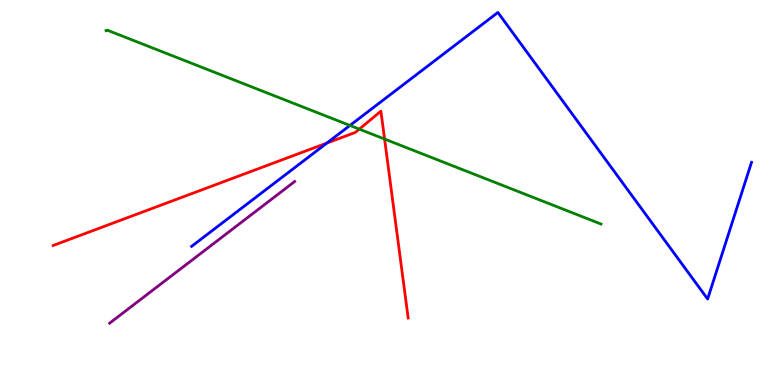[{'lines': ['blue', 'red'], 'intersections': [{'x': 4.22, 'y': 6.28}]}, {'lines': ['green', 'red'], 'intersections': [{'x': 4.64, 'y': 6.65}, {'x': 4.96, 'y': 6.39}]}, {'lines': ['purple', 'red'], 'intersections': []}, {'lines': ['blue', 'green'], 'intersections': [{'x': 4.52, 'y': 6.74}]}, {'lines': ['blue', 'purple'], 'intersections': []}, {'lines': ['green', 'purple'], 'intersections': []}]